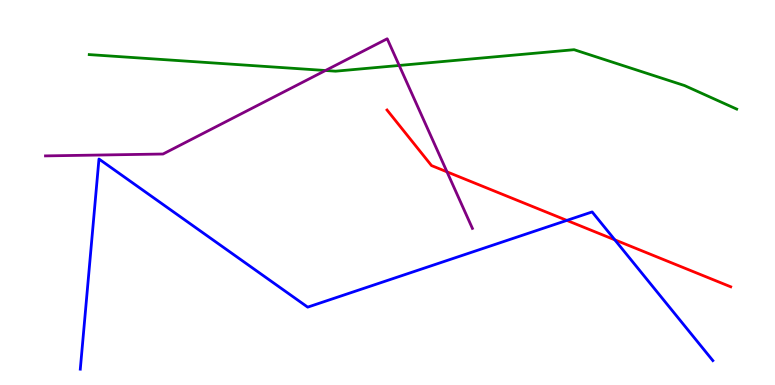[{'lines': ['blue', 'red'], 'intersections': [{'x': 7.31, 'y': 4.28}, {'x': 7.93, 'y': 3.77}]}, {'lines': ['green', 'red'], 'intersections': []}, {'lines': ['purple', 'red'], 'intersections': [{'x': 5.77, 'y': 5.54}]}, {'lines': ['blue', 'green'], 'intersections': []}, {'lines': ['blue', 'purple'], 'intersections': []}, {'lines': ['green', 'purple'], 'intersections': [{'x': 4.2, 'y': 8.17}, {'x': 5.15, 'y': 8.3}]}]